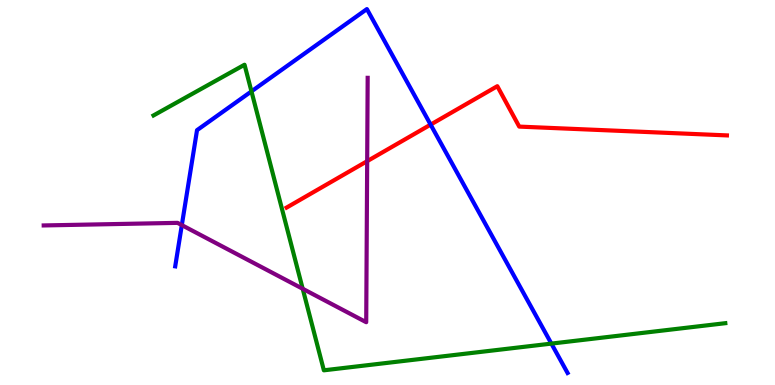[{'lines': ['blue', 'red'], 'intersections': [{'x': 5.56, 'y': 6.76}]}, {'lines': ['green', 'red'], 'intersections': []}, {'lines': ['purple', 'red'], 'intersections': [{'x': 4.74, 'y': 5.81}]}, {'lines': ['blue', 'green'], 'intersections': [{'x': 3.24, 'y': 7.63}, {'x': 7.11, 'y': 1.08}]}, {'lines': ['blue', 'purple'], 'intersections': [{'x': 2.35, 'y': 4.15}]}, {'lines': ['green', 'purple'], 'intersections': [{'x': 3.91, 'y': 2.5}]}]